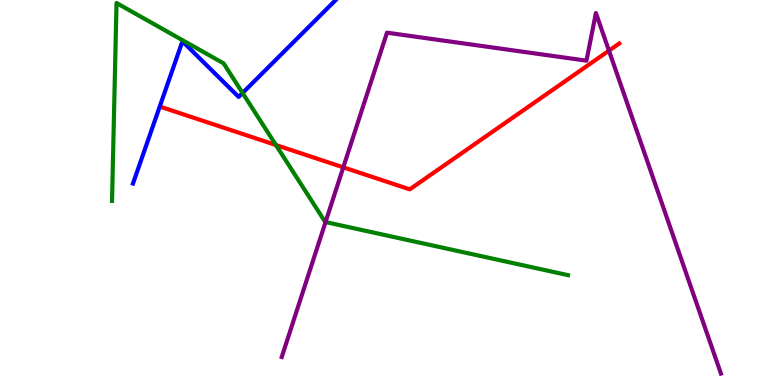[{'lines': ['blue', 'red'], 'intersections': []}, {'lines': ['green', 'red'], 'intersections': [{'x': 3.56, 'y': 6.23}]}, {'lines': ['purple', 'red'], 'intersections': [{'x': 4.43, 'y': 5.65}, {'x': 7.86, 'y': 8.68}]}, {'lines': ['blue', 'green'], 'intersections': [{'x': 3.13, 'y': 7.58}]}, {'lines': ['blue', 'purple'], 'intersections': []}, {'lines': ['green', 'purple'], 'intersections': [{'x': 4.2, 'y': 4.23}]}]